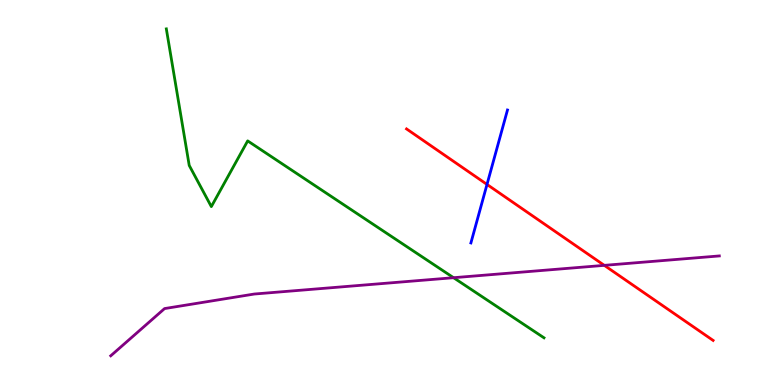[{'lines': ['blue', 'red'], 'intersections': [{'x': 6.28, 'y': 5.21}]}, {'lines': ['green', 'red'], 'intersections': []}, {'lines': ['purple', 'red'], 'intersections': [{'x': 7.8, 'y': 3.11}]}, {'lines': ['blue', 'green'], 'intersections': []}, {'lines': ['blue', 'purple'], 'intersections': []}, {'lines': ['green', 'purple'], 'intersections': [{'x': 5.85, 'y': 2.79}]}]